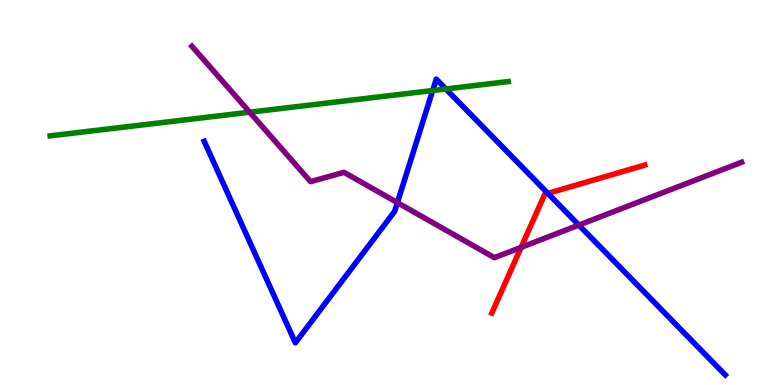[{'lines': ['blue', 'red'], 'intersections': [{'x': 7.07, 'y': 4.98}]}, {'lines': ['green', 'red'], 'intersections': []}, {'lines': ['purple', 'red'], 'intersections': [{'x': 6.72, 'y': 3.58}]}, {'lines': ['blue', 'green'], 'intersections': [{'x': 5.58, 'y': 7.65}, {'x': 5.75, 'y': 7.69}]}, {'lines': ['blue', 'purple'], 'intersections': [{'x': 5.13, 'y': 4.74}, {'x': 7.47, 'y': 4.15}]}, {'lines': ['green', 'purple'], 'intersections': [{'x': 3.22, 'y': 7.09}]}]